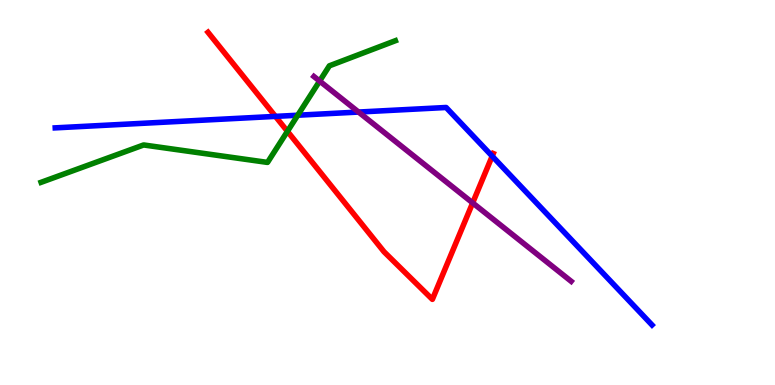[{'lines': ['blue', 'red'], 'intersections': [{'x': 3.55, 'y': 6.98}, {'x': 6.35, 'y': 5.94}]}, {'lines': ['green', 'red'], 'intersections': [{'x': 3.71, 'y': 6.59}]}, {'lines': ['purple', 'red'], 'intersections': [{'x': 6.1, 'y': 4.73}]}, {'lines': ['blue', 'green'], 'intersections': [{'x': 3.84, 'y': 7.01}]}, {'lines': ['blue', 'purple'], 'intersections': [{'x': 4.63, 'y': 7.09}]}, {'lines': ['green', 'purple'], 'intersections': [{'x': 4.12, 'y': 7.89}]}]